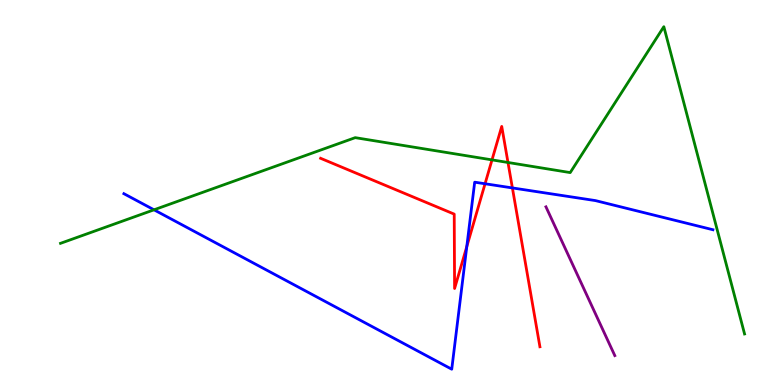[{'lines': ['blue', 'red'], 'intersections': [{'x': 6.02, 'y': 3.6}, {'x': 6.26, 'y': 5.23}, {'x': 6.61, 'y': 5.12}]}, {'lines': ['green', 'red'], 'intersections': [{'x': 6.35, 'y': 5.85}, {'x': 6.55, 'y': 5.78}]}, {'lines': ['purple', 'red'], 'intersections': []}, {'lines': ['blue', 'green'], 'intersections': [{'x': 1.99, 'y': 4.55}]}, {'lines': ['blue', 'purple'], 'intersections': []}, {'lines': ['green', 'purple'], 'intersections': []}]